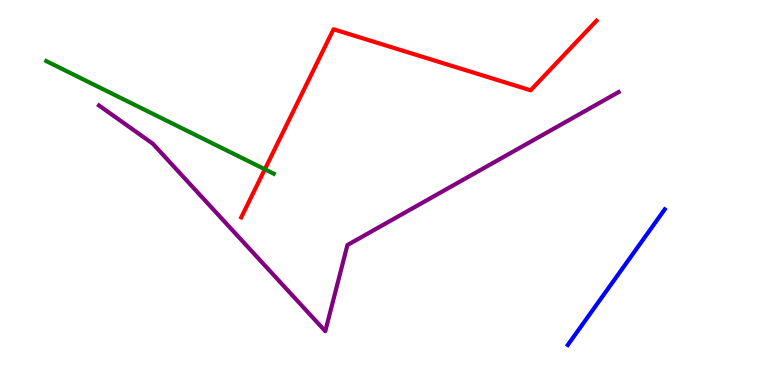[{'lines': ['blue', 'red'], 'intersections': []}, {'lines': ['green', 'red'], 'intersections': [{'x': 3.42, 'y': 5.6}]}, {'lines': ['purple', 'red'], 'intersections': []}, {'lines': ['blue', 'green'], 'intersections': []}, {'lines': ['blue', 'purple'], 'intersections': []}, {'lines': ['green', 'purple'], 'intersections': []}]